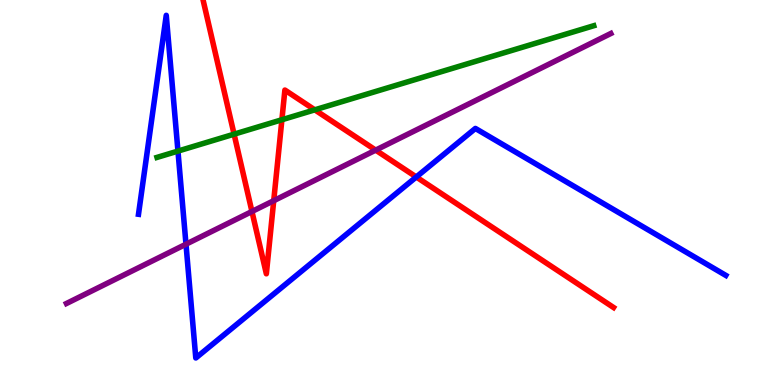[{'lines': ['blue', 'red'], 'intersections': [{'x': 5.37, 'y': 5.4}]}, {'lines': ['green', 'red'], 'intersections': [{'x': 3.02, 'y': 6.52}, {'x': 3.64, 'y': 6.89}, {'x': 4.06, 'y': 7.15}]}, {'lines': ['purple', 'red'], 'intersections': [{'x': 3.25, 'y': 4.51}, {'x': 3.53, 'y': 4.79}, {'x': 4.85, 'y': 6.1}]}, {'lines': ['blue', 'green'], 'intersections': [{'x': 2.3, 'y': 6.08}]}, {'lines': ['blue', 'purple'], 'intersections': [{'x': 2.4, 'y': 3.66}]}, {'lines': ['green', 'purple'], 'intersections': []}]